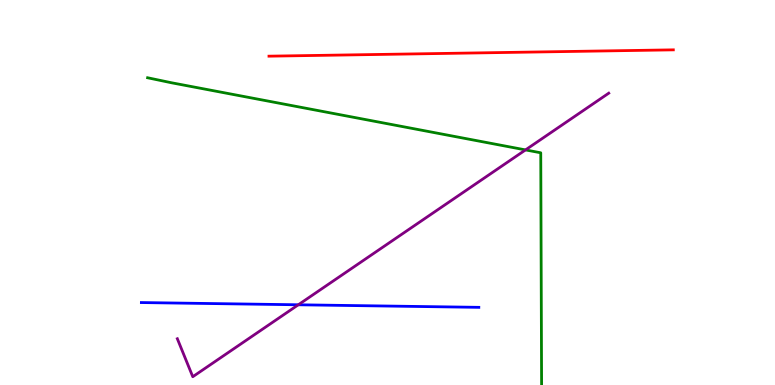[{'lines': ['blue', 'red'], 'intersections': []}, {'lines': ['green', 'red'], 'intersections': []}, {'lines': ['purple', 'red'], 'intersections': []}, {'lines': ['blue', 'green'], 'intersections': []}, {'lines': ['blue', 'purple'], 'intersections': [{'x': 3.85, 'y': 2.08}]}, {'lines': ['green', 'purple'], 'intersections': [{'x': 6.78, 'y': 6.11}]}]